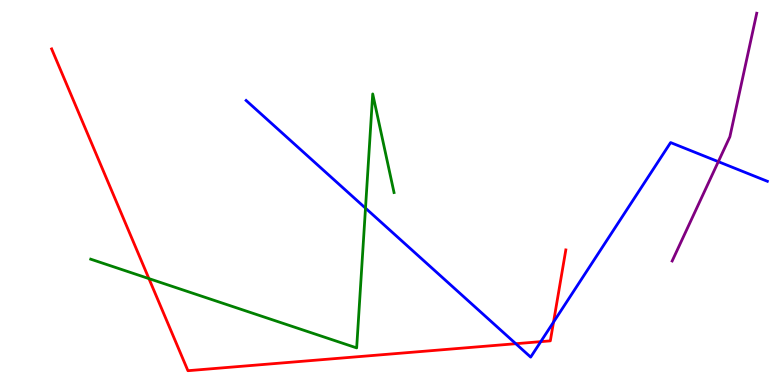[{'lines': ['blue', 'red'], 'intersections': [{'x': 6.66, 'y': 1.07}, {'x': 6.98, 'y': 1.13}, {'x': 7.14, 'y': 1.63}]}, {'lines': ['green', 'red'], 'intersections': [{'x': 1.92, 'y': 2.76}]}, {'lines': ['purple', 'red'], 'intersections': []}, {'lines': ['blue', 'green'], 'intersections': [{'x': 4.72, 'y': 4.59}]}, {'lines': ['blue', 'purple'], 'intersections': [{'x': 9.27, 'y': 5.8}]}, {'lines': ['green', 'purple'], 'intersections': []}]